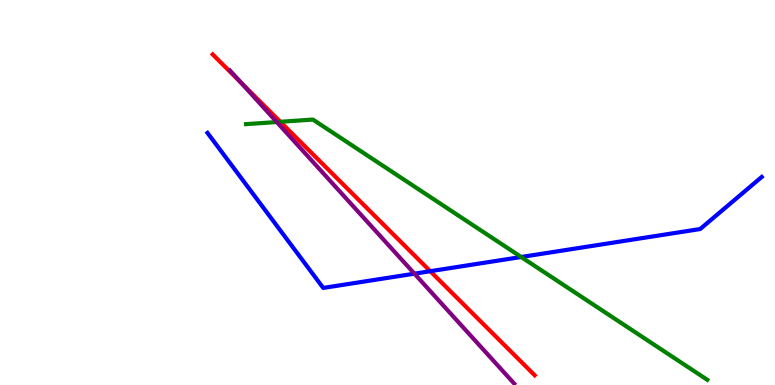[{'lines': ['blue', 'red'], 'intersections': [{'x': 5.55, 'y': 2.96}]}, {'lines': ['green', 'red'], 'intersections': [{'x': 3.62, 'y': 6.84}]}, {'lines': ['purple', 'red'], 'intersections': [{'x': 3.11, 'y': 7.85}]}, {'lines': ['blue', 'green'], 'intersections': [{'x': 6.73, 'y': 3.32}]}, {'lines': ['blue', 'purple'], 'intersections': [{'x': 5.35, 'y': 2.89}]}, {'lines': ['green', 'purple'], 'intersections': [{'x': 3.57, 'y': 6.83}]}]